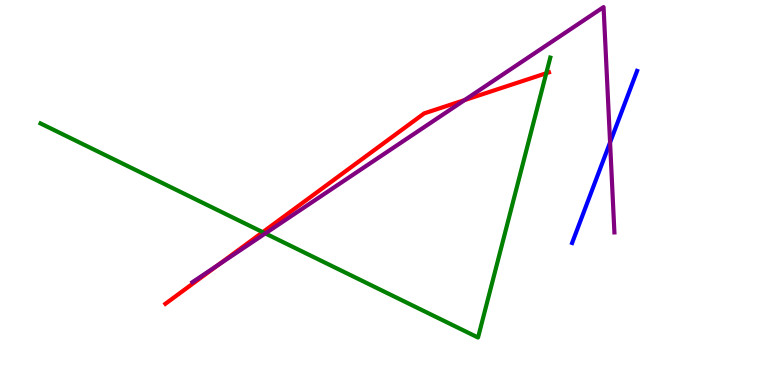[{'lines': ['blue', 'red'], 'intersections': []}, {'lines': ['green', 'red'], 'intersections': [{'x': 3.39, 'y': 3.97}, {'x': 7.05, 'y': 8.1}]}, {'lines': ['purple', 'red'], 'intersections': [{'x': 2.82, 'y': 3.12}, {'x': 5.99, 'y': 7.4}]}, {'lines': ['blue', 'green'], 'intersections': []}, {'lines': ['blue', 'purple'], 'intersections': [{'x': 7.87, 'y': 6.3}]}, {'lines': ['green', 'purple'], 'intersections': [{'x': 3.42, 'y': 3.94}]}]